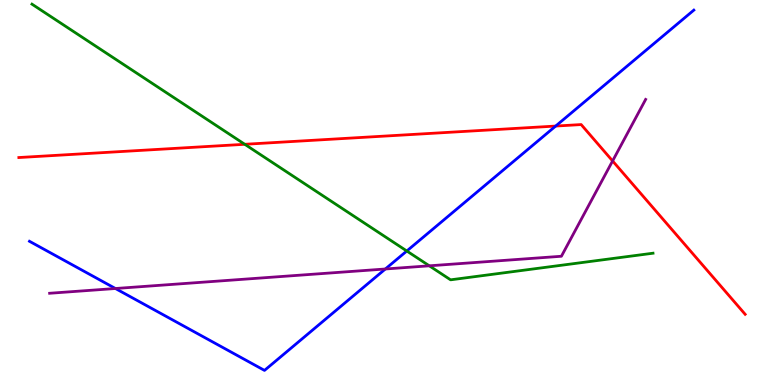[{'lines': ['blue', 'red'], 'intersections': [{'x': 7.17, 'y': 6.73}]}, {'lines': ['green', 'red'], 'intersections': [{'x': 3.16, 'y': 6.25}]}, {'lines': ['purple', 'red'], 'intersections': [{'x': 7.9, 'y': 5.82}]}, {'lines': ['blue', 'green'], 'intersections': [{'x': 5.25, 'y': 3.48}]}, {'lines': ['blue', 'purple'], 'intersections': [{'x': 1.49, 'y': 2.51}, {'x': 4.97, 'y': 3.01}]}, {'lines': ['green', 'purple'], 'intersections': [{'x': 5.54, 'y': 3.1}]}]